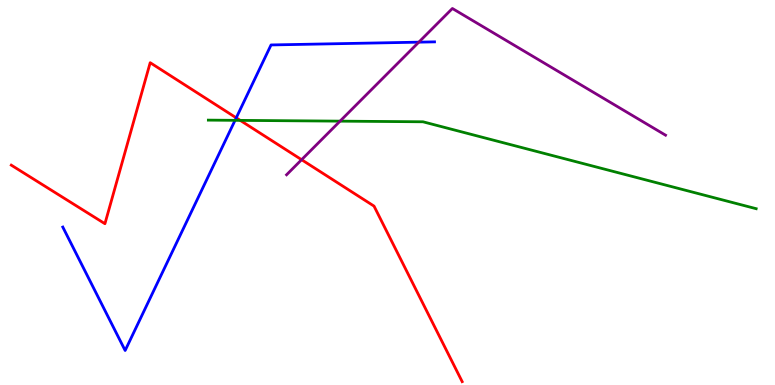[{'lines': ['blue', 'red'], 'intersections': [{'x': 3.05, 'y': 6.94}]}, {'lines': ['green', 'red'], 'intersections': [{'x': 3.1, 'y': 6.87}]}, {'lines': ['purple', 'red'], 'intersections': [{'x': 3.89, 'y': 5.85}]}, {'lines': ['blue', 'green'], 'intersections': [{'x': 3.03, 'y': 6.87}]}, {'lines': ['blue', 'purple'], 'intersections': [{'x': 5.4, 'y': 8.9}]}, {'lines': ['green', 'purple'], 'intersections': [{'x': 4.39, 'y': 6.85}]}]